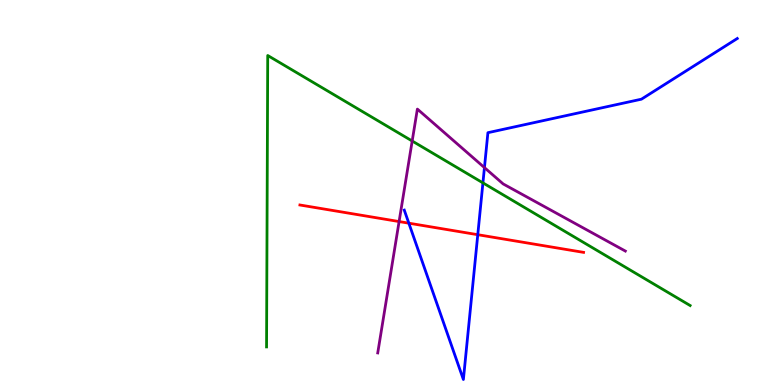[{'lines': ['blue', 'red'], 'intersections': [{'x': 5.28, 'y': 4.2}, {'x': 6.16, 'y': 3.9}]}, {'lines': ['green', 'red'], 'intersections': []}, {'lines': ['purple', 'red'], 'intersections': [{'x': 5.15, 'y': 4.25}]}, {'lines': ['blue', 'green'], 'intersections': [{'x': 6.23, 'y': 5.25}]}, {'lines': ['blue', 'purple'], 'intersections': [{'x': 6.25, 'y': 5.65}]}, {'lines': ['green', 'purple'], 'intersections': [{'x': 5.32, 'y': 6.34}]}]